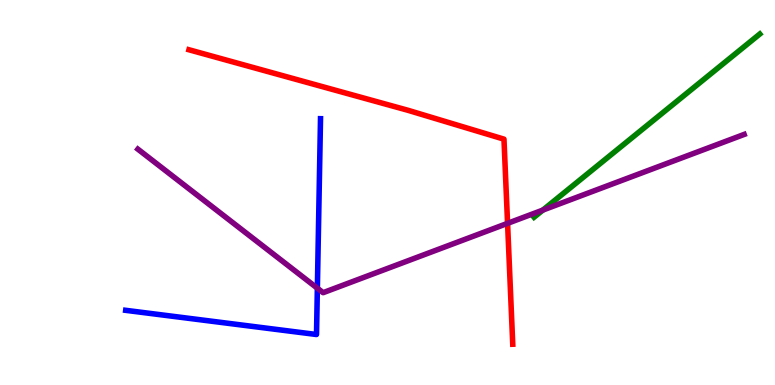[{'lines': ['blue', 'red'], 'intersections': []}, {'lines': ['green', 'red'], 'intersections': []}, {'lines': ['purple', 'red'], 'intersections': [{'x': 6.55, 'y': 4.2}]}, {'lines': ['blue', 'green'], 'intersections': []}, {'lines': ['blue', 'purple'], 'intersections': [{'x': 4.1, 'y': 2.51}]}, {'lines': ['green', 'purple'], 'intersections': [{'x': 7.0, 'y': 4.54}]}]